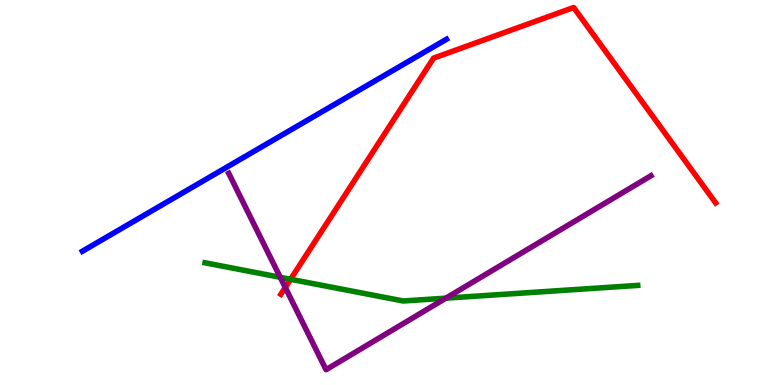[{'lines': ['blue', 'red'], 'intersections': []}, {'lines': ['green', 'red'], 'intersections': [{'x': 3.75, 'y': 2.75}]}, {'lines': ['purple', 'red'], 'intersections': [{'x': 3.68, 'y': 2.53}]}, {'lines': ['blue', 'green'], 'intersections': []}, {'lines': ['blue', 'purple'], 'intersections': []}, {'lines': ['green', 'purple'], 'intersections': [{'x': 3.62, 'y': 2.8}, {'x': 5.75, 'y': 2.26}]}]